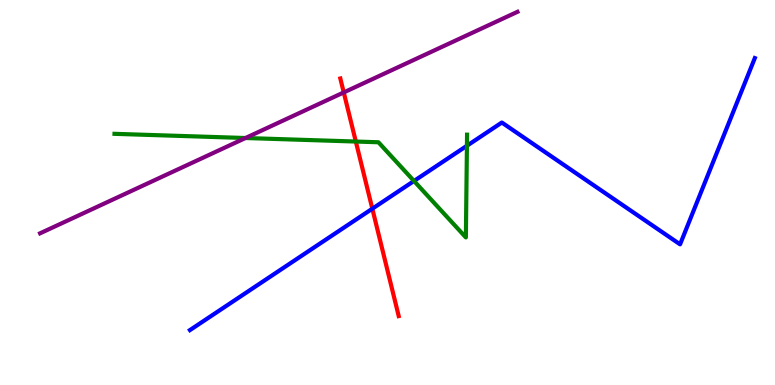[{'lines': ['blue', 'red'], 'intersections': [{'x': 4.8, 'y': 4.58}]}, {'lines': ['green', 'red'], 'intersections': [{'x': 4.59, 'y': 6.32}]}, {'lines': ['purple', 'red'], 'intersections': [{'x': 4.44, 'y': 7.6}]}, {'lines': ['blue', 'green'], 'intersections': [{'x': 5.34, 'y': 5.3}, {'x': 6.02, 'y': 6.21}]}, {'lines': ['blue', 'purple'], 'intersections': []}, {'lines': ['green', 'purple'], 'intersections': [{'x': 3.17, 'y': 6.42}]}]